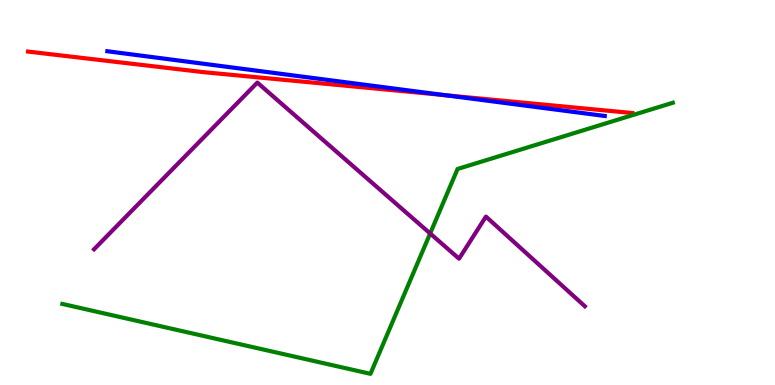[{'lines': ['blue', 'red'], 'intersections': [{'x': 5.74, 'y': 7.53}]}, {'lines': ['green', 'red'], 'intersections': []}, {'lines': ['purple', 'red'], 'intersections': []}, {'lines': ['blue', 'green'], 'intersections': []}, {'lines': ['blue', 'purple'], 'intersections': []}, {'lines': ['green', 'purple'], 'intersections': [{'x': 5.55, 'y': 3.94}]}]